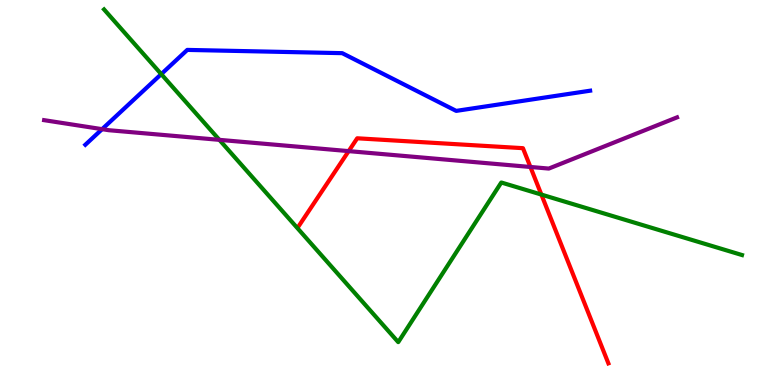[{'lines': ['blue', 'red'], 'intersections': []}, {'lines': ['green', 'red'], 'intersections': [{'x': 6.99, 'y': 4.95}]}, {'lines': ['purple', 'red'], 'intersections': [{'x': 4.5, 'y': 6.07}, {'x': 6.84, 'y': 5.66}]}, {'lines': ['blue', 'green'], 'intersections': [{'x': 2.08, 'y': 8.07}]}, {'lines': ['blue', 'purple'], 'intersections': [{'x': 1.32, 'y': 6.65}]}, {'lines': ['green', 'purple'], 'intersections': [{'x': 2.83, 'y': 6.37}]}]